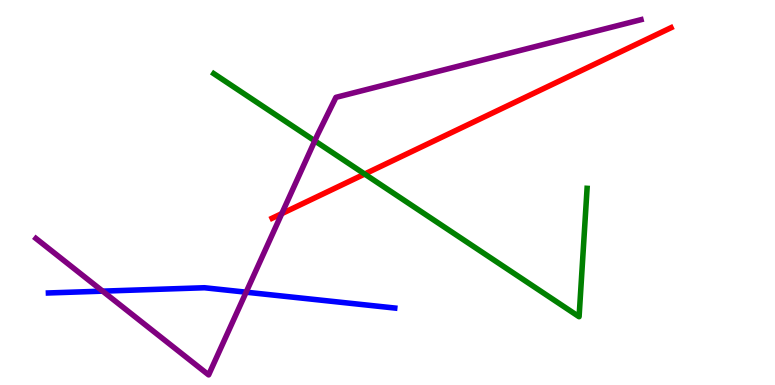[{'lines': ['blue', 'red'], 'intersections': []}, {'lines': ['green', 'red'], 'intersections': [{'x': 4.71, 'y': 5.48}]}, {'lines': ['purple', 'red'], 'intersections': [{'x': 3.64, 'y': 4.45}]}, {'lines': ['blue', 'green'], 'intersections': []}, {'lines': ['blue', 'purple'], 'intersections': [{'x': 1.32, 'y': 2.44}, {'x': 3.18, 'y': 2.41}]}, {'lines': ['green', 'purple'], 'intersections': [{'x': 4.06, 'y': 6.34}]}]